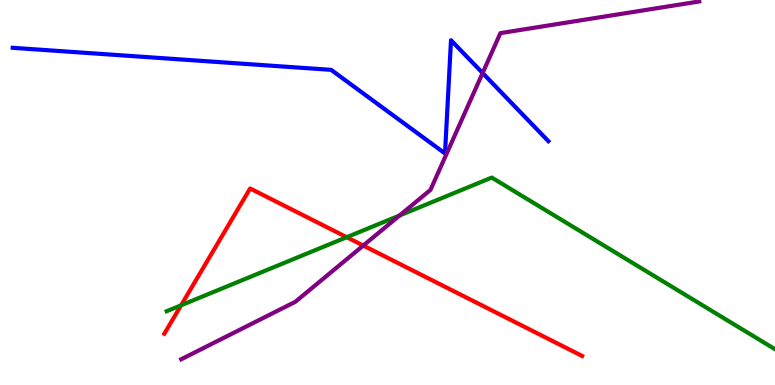[{'lines': ['blue', 'red'], 'intersections': []}, {'lines': ['green', 'red'], 'intersections': [{'x': 2.34, 'y': 2.07}, {'x': 4.47, 'y': 3.84}]}, {'lines': ['purple', 'red'], 'intersections': [{'x': 4.69, 'y': 3.62}]}, {'lines': ['blue', 'green'], 'intersections': []}, {'lines': ['blue', 'purple'], 'intersections': [{'x': 6.23, 'y': 8.1}]}, {'lines': ['green', 'purple'], 'intersections': [{'x': 5.16, 'y': 4.4}]}]